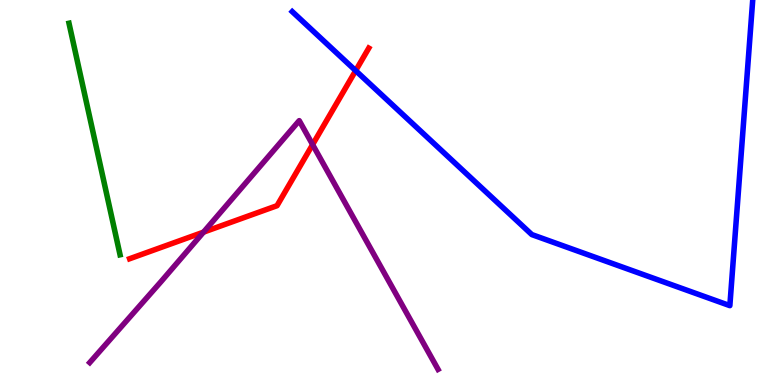[{'lines': ['blue', 'red'], 'intersections': [{'x': 4.59, 'y': 8.16}]}, {'lines': ['green', 'red'], 'intersections': []}, {'lines': ['purple', 'red'], 'intersections': [{'x': 2.63, 'y': 3.97}, {'x': 4.03, 'y': 6.24}]}, {'lines': ['blue', 'green'], 'intersections': []}, {'lines': ['blue', 'purple'], 'intersections': []}, {'lines': ['green', 'purple'], 'intersections': []}]